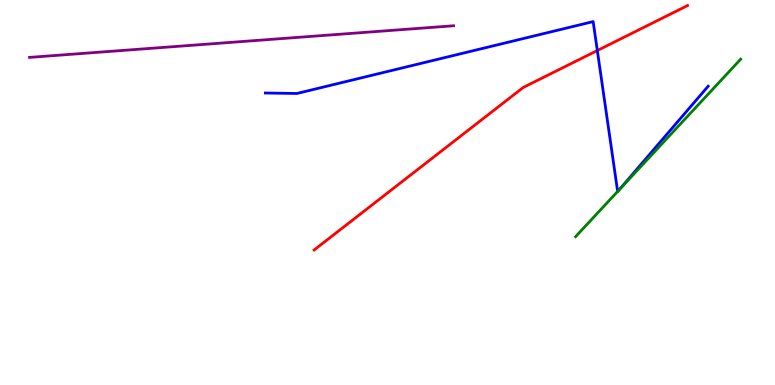[{'lines': ['blue', 'red'], 'intersections': [{'x': 7.71, 'y': 8.69}]}, {'lines': ['green', 'red'], 'intersections': []}, {'lines': ['purple', 'red'], 'intersections': []}, {'lines': ['blue', 'green'], 'intersections': [{'x': 7.97, 'y': 5.03}, {'x': 7.99, 'y': 5.07}]}, {'lines': ['blue', 'purple'], 'intersections': []}, {'lines': ['green', 'purple'], 'intersections': []}]